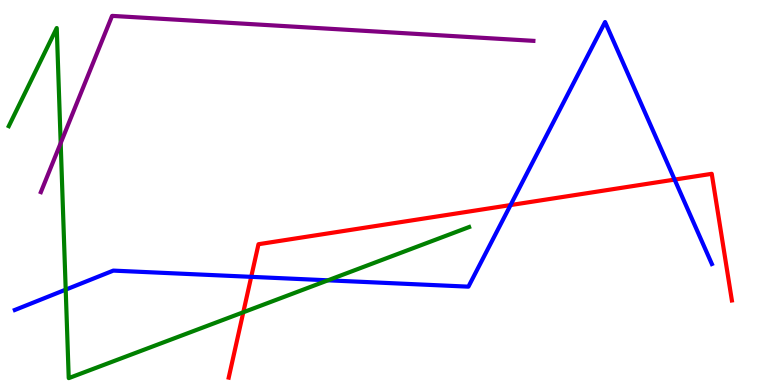[{'lines': ['blue', 'red'], 'intersections': [{'x': 3.24, 'y': 2.81}, {'x': 6.59, 'y': 4.67}, {'x': 8.7, 'y': 5.34}]}, {'lines': ['green', 'red'], 'intersections': [{'x': 3.14, 'y': 1.89}]}, {'lines': ['purple', 'red'], 'intersections': []}, {'lines': ['blue', 'green'], 'intersections': [{'x': 0.848, 'y': 2.48}, {'x': 4.23, 'y': 2.72}]}, {'lines': ['blue', 'purple'], 'intersections': []}, {'lines': ['green', 'purple'], 'intersections': [{'x': 0.783, 'y': 6.28}]}]